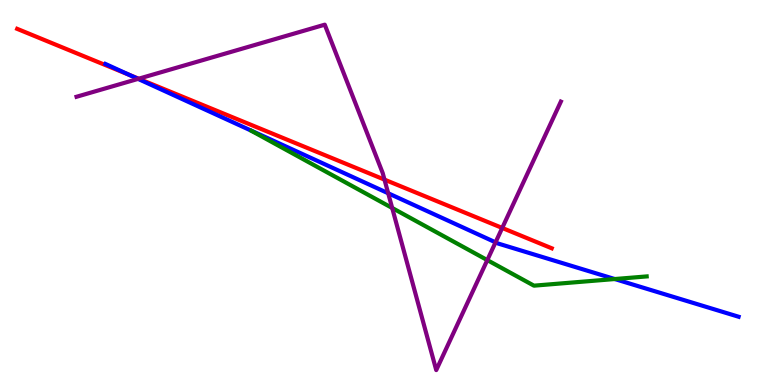[{'lines': ['blue', 'red'], 'intersections': [{'x': 1.67, 'y': 8.05}]}, {'lines': ['green', 'red'], 'intersections': []}, {'lines': ['purple', 'red'], 'intersections': [{'x': 1.79, 'y': 7.96}, {'x': 4.96, 'y': 5.33}, {'x': 6.48, 'y': 4.08}]}, {'lines': ['blue', 'green'], 'intersections': [{'x': 7.93, 'y': 2.75}]}, {'lines': ['blue', 'purple'], 'intersections': [{'x': 1.78, 'y': 7.95}, {'x': 5.01, 'y': 4.98}, {'x': 6.39, 'y': 3.71}]}, {'lines': ['green', 'purple'], 'intersections': [{'x': 5.06, 'y': 4.6}, {'x': 6.29, 'y': 3.24}]}]